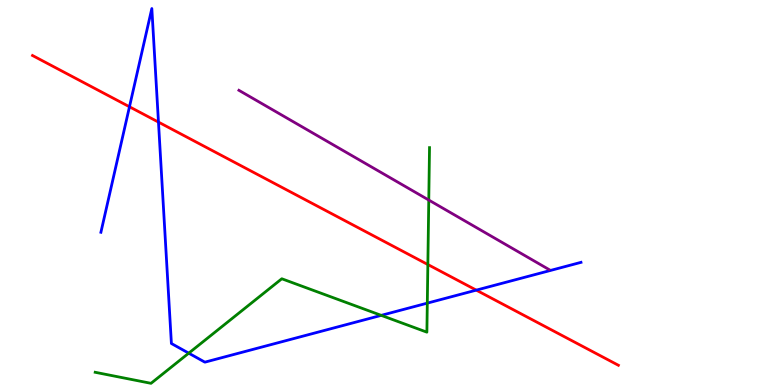[{'lines': ['blue', 'red'], 'intersections': [{'x': 1.67, 'y': 7.23}, {'x': 2.04, 'y': 6.83}, {'x': 6.15, 'y': 2.46}]}, {'lines': ['green', 'red'], 'intersections': [{'x': 5.52, 'y': 3.13}]}, {'lines': ['purple', 'red'], 'intersections': []}, {'lines': ['blue', 'green'], 'intersections': [{'x': 2.44, 'y': 0.827}, {'x': 4.92, 'y': 1.81}, {'x': 5.51, 'y': 2.13}]}, {'lines': ['blue', 'purple'], 'intersections': []}, {'lines': ['green', 'purple'], 'intersections': [{'x': 5.53, 'y': 4.8}]}]